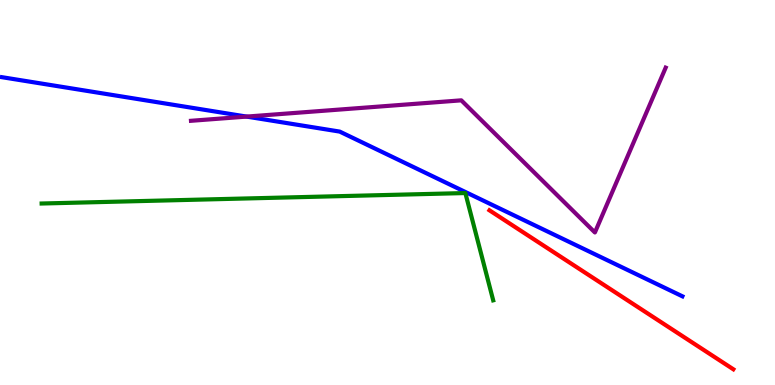[{'lines': ['blue', 'red'], 'intersections': []}, {'lines': ['green', 'red'], 'intersections': []}, {'lines': ['purple', 'red'], 'intersections': []}, {'lines': ['blue', 'green'], 'intersections': []}, {'lines': ['blue', 'purple'], 'intersections': [{'x': 3.18, 'y': 6.97}]}, {'lines': ['green', 'purple'], 'intersections': []}]